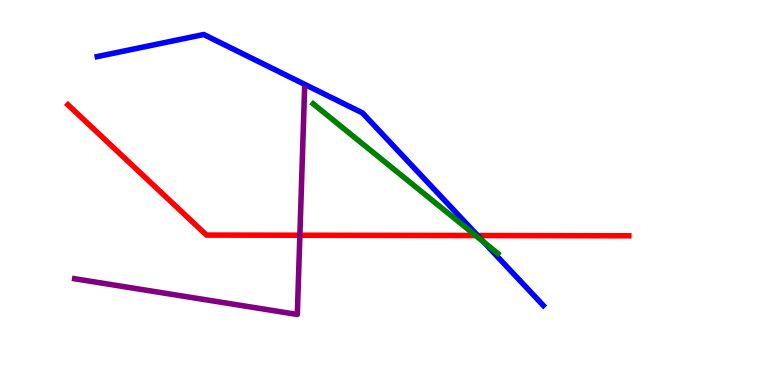[{'lines': ['blue', 'red'], 'intersections': [{'x': 6.16, 'y': 3.88}]}, {'lines': ['green', 'red'], 'intersections': [{'x': 6.14, 'y': 3.88}]}, {'lines': ['purple', 'red'], 'intersections': [{'x': 3.87, 'y': 3.89}]}, {'lines': ['blue', 'green'], 'intersections': [{'x': 6.24, 'y': 3.71}]}, {'lines': ['blue', 'purple'], 'intersections': []}, {'lines': ['green', 'purple'], 'intersections': []}]